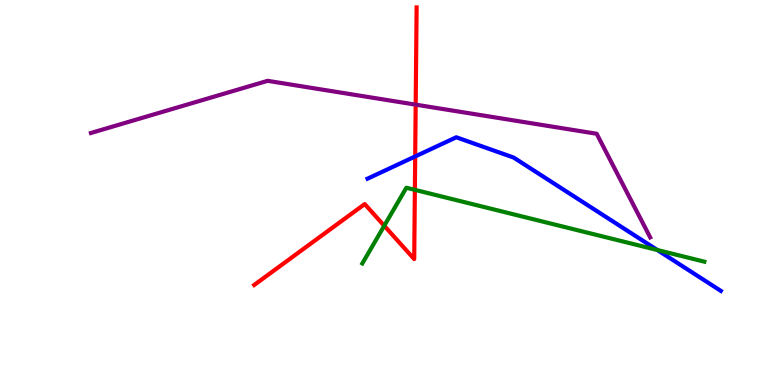[{'lines': ['blue', 'red'], 'intersections': [{'x': 5.36, 'y': 5.94}]}, {'lines': ['green', 'red'], 'intersections': [{'x': 4.96, 'y': 4.14}, {'x': 5.35, 'y': 5.07}]}, {'lines': ['purple', 'red'], 'intersections': [{'x': 5.36, 'y': 7.28}]}, {'lines': ['blue', 'green'], 'intersections': [{'x': 8.48, 'y': 3.51}]}, {'lines': ['blue', 'purple'], 'intersections': []}, {'lines': ['green', 'purple'], 'intersections': []}]